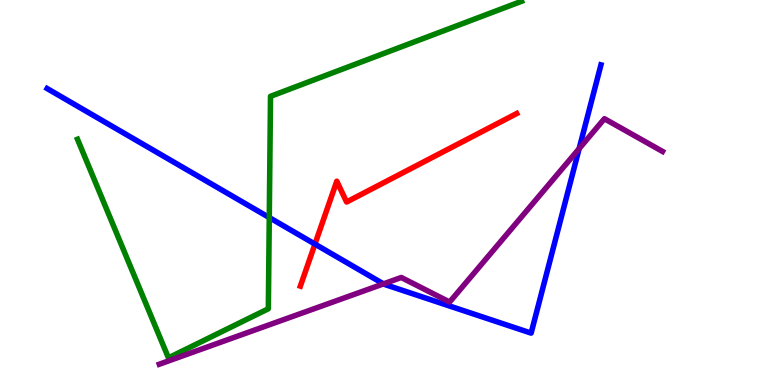[{'lines': ['blue', 'red'], 'intersections': [{'x': 4.06, 'y': 3.66}]}, {'lines': ['green', 'red'], 'intersections': []}, {'lines': ['purple', 'red'], 'intersections': []}, {'lines': ['blue', 'green'], 'intersections': [{'x': 3.47, 'y': 4.35}]}, {'lines': ['blue', 'purple'], 'intersections': [{'x': 4.95, 'y': 2.63}, {'x': 7.47, 'y': 6.14}]}, {'lines': ['green', 'purple'], 'intersections': []}]